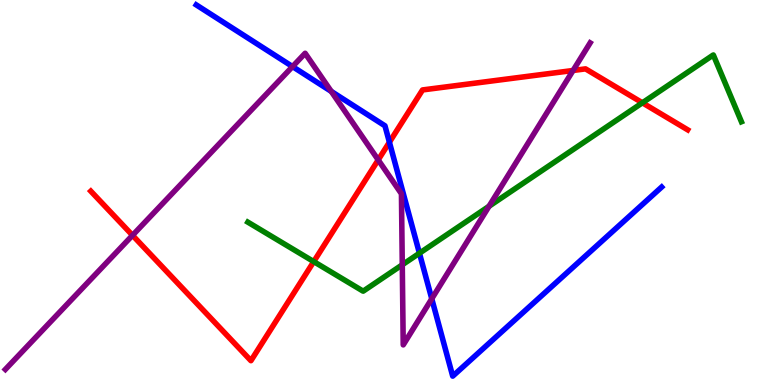[{'lines': ['blue', 'red'], 'intersections': [{'x': 5.02, 'y': 6.31}]}, {'lines': ['green', 'red'], 'intersections': [{'x': 4.05, 'y': 3.21}, {'x': 8.29, 'y': 7.33}]}, {'lines': ['purple', 'red'], 'intersections': [{'x': 1.71, 'y': 3.89}, {'x': 4.88, 'y': 5.85}, {'x': 7.39, 'y': 8.17}]}, {'lines': ['blue', 'green'], 'intersections': [{'x': 5.41, 'y': 3.42}]}, {'lines': ['blue', 'purple'], 'intersections': [{'x': 3.77, 'y': 8.27}, {'x': 4.27, 'y': 7.63}, {'x': 5.57, 'y': 2.24}]}, {'lines': ['green', 'purple'], 'intersections': [{'x': 5.19, 'y': 3.12}, {'x': 6.31, 'y': 4.64}]}]